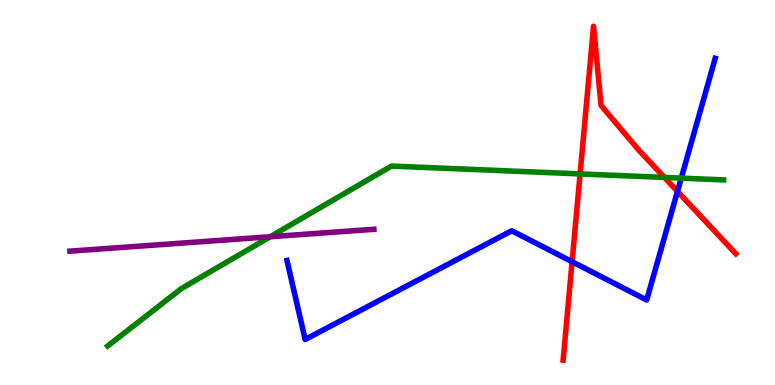[{'lines': ['blue', 'red'], 'intersections': [{'x': 7.38, 'y': 3.2}, {'x': 8.74, 'y': 5.03}]}, {'lines': ['green', 'red'], 'intersections': [{'x': 7.49, 'y': 5.48}, {'x': 8.57, 'y': 5.39}]}, {'lines': ['purple', 'red'], 'intersections': []}, {'lines': ['blue', 'green'], 'intersections': [{'x': 8.79, 'y': 5.37}]}, {'lines': ['blue', 'purple'], 'intersections': []}, {'lines': ['green', 'purple'], 'intersections': [{'x': 3.49, 'y': 3.85}]}]